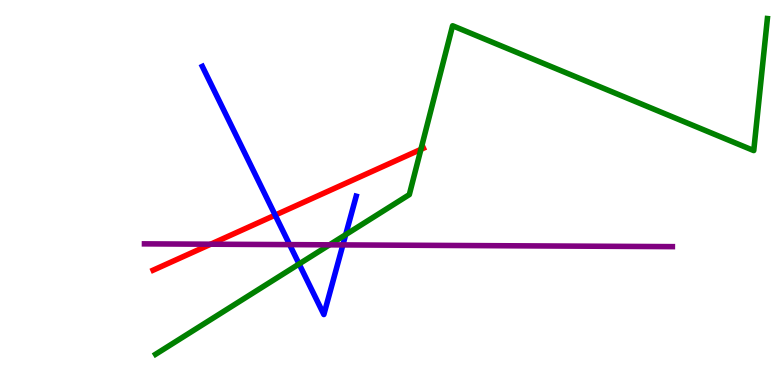[{'lines': ['blue', 'red'], 'intersections': [{'x': 3.55, 'y': 4.41}]}, {'lines': ['green', 'red'], 'intersections': [{'x': 5.43, 'y': 6.12}]}, {'lines': ['purple', 'red'], 'intersections': [{'x': 2.72, 'y': 3.66}]}, {'lines': ['blue', 'green'], 'intersections': [{'x': 3.86, 'y': 3.14}, {'x': 4.46, 'y': 3.91}]}, {'lines': ['blue', 'purple'], 'intersections': [{'x': 3.74, 'y': 3.65}, {'x': 4.42, 'y': 3.64}]}, {'lines': ['green', 'purple'], 'intersections': [{'x': 4.25, 'y': 3.64}]}]